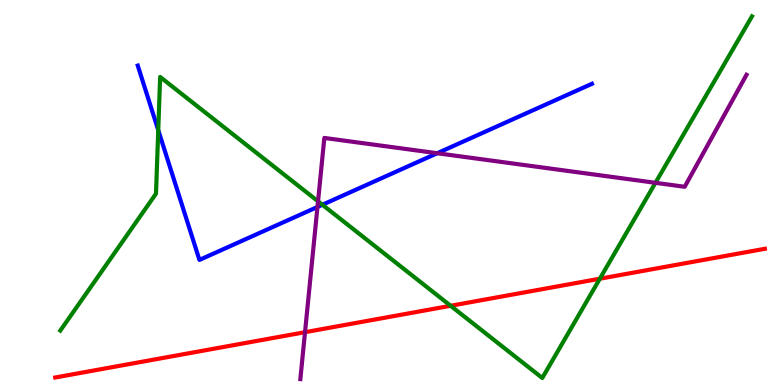[{'lines': ['blue', 'red'], 'intersections': []}, {'lines': ['green', 'red'], 'intersections': [{'x': 5.81, 'y': 2.06}, {'x': 7.74, 'y': 2.76}]}, {'lines': ['purple', 'red'], 'intersections': [{'x': 3.94, 'y': 1.37}]}, {'lines': ['blue', 'green'], 'intersections': [{'x': 2.04, 'y': 6.62}, {'x': 4.16, 'y': 4.68}]}, {'lines': ['blue', 'purple'], 'intersections': [{'x': 4.1, 'y': 4.62}, {'x': 5.64, 'y': 6.02}]}, {'lines': ['green', 'purple'], 'intersections': [{'x': 4.1, 'y': 4.77}, {'x': 8.46, 'y': 5.25}]}]